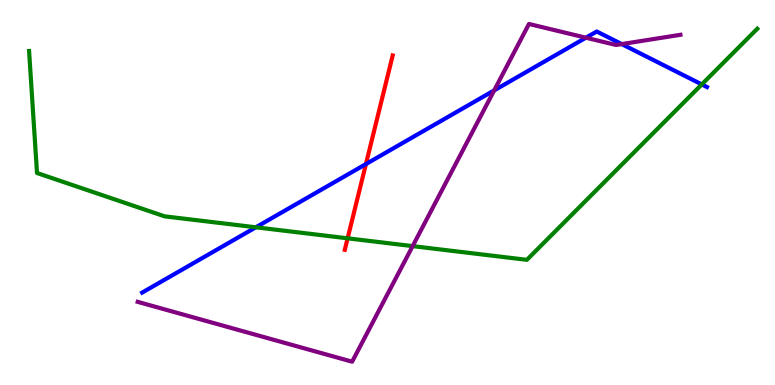[{'lines': ['blue', 'red'], 'intersections': [{'x': 4.72, 'y': 5.74}]}, {'lines': ['green', 'red'], 'intersections': [{'x': 4.49, 'y': 3.81}]}, {'lines': ['purple', 'red'], 'intersections': []}, {'lines': ['blue', 'green'], 'intersections': [{'x': 3.3, 'y': 4.1}, {'x': 9.06, 'y': 7.81}]}, {'lines': ['blue', 'purple'], 'intersections': [{'x': 6.38, 'y': 7.65}, {'x': 7.56, 'y': 9.02}, {'x': 8.02, 'y': 8.85}]}, {'lines': ['green', 'purple'], 'intersections': [{'x': 5.32, 'y': 3.61}]}]